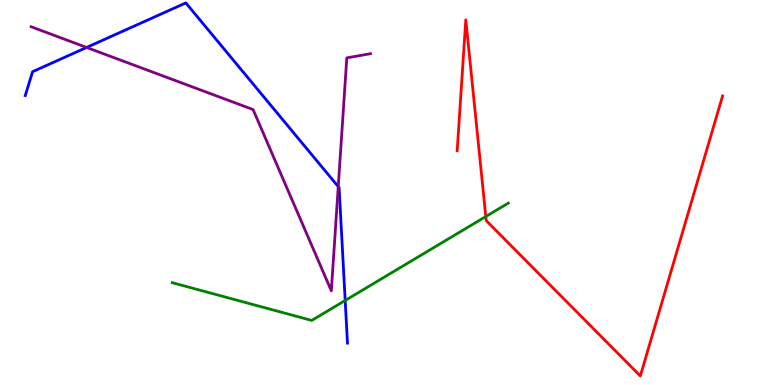[{'lines': ['blue', 'red'], 'intersections': []}, {'lines': ['green', 'red'], 'intersections': [{'x': 6.27, 'y': 4.38}]}, {'lines': ['purple', 'red'], 'intersections': []}, {'lines': ['blue', 'green'], 'intersections': [{'x': 4.45, 'y': 2.2}]}, {'lines': ['blue', 'purple'], 'intersections': [{'x': 1.12, 'y': 8.77}, {'x': 4.36, 'y': 5.15}]}, {'lines': ['green', 'purple'], 'intersections': []}]